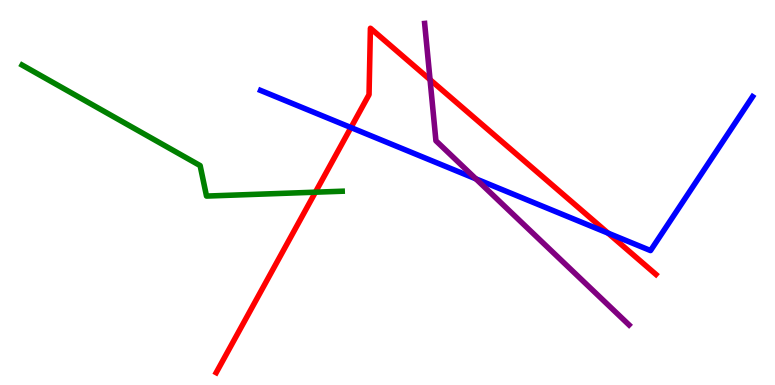[{'lines': ['blue', 'red'], 'intersections': [{'x': 4.53, 'y': 6.69}, {'x': 7.85, 'y': 3.94}]}, {'lines': ['green', 'red'], 'intersections': [{'x': 4.07, 'y': 5.01}]}, {'lines': ['purple', 'red'], 'intersections': [{'x': 5.55, 'y': 7.93}]}, {'lines': ['blue', 'green'], 'intersections': []}, {'lines': ['blue', 'purple'], 'intersections': [{'x': 6.14, 'y': 5.35}]}, {'lines': ['green', 'purple'], 'intersections': []}]